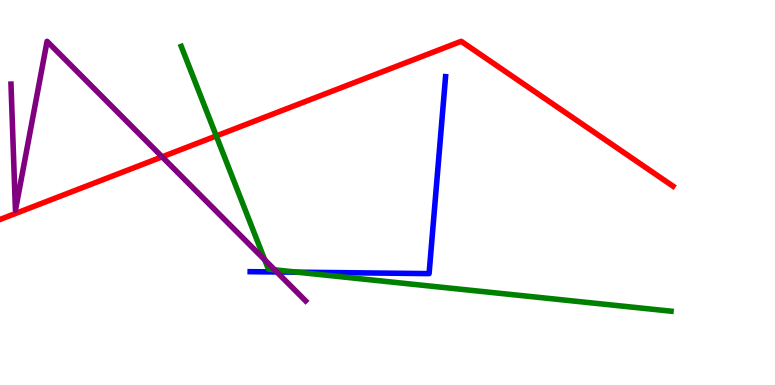[{'lines': ['blue', 'red'], 'intersections': []}, {'lines': ['green', 'red'], 'intersections': [{'x': 2.79, 'y': 6.47}]}, {'lines': ['purple', 'red'], 'intersections': [{'x': 2.09, 'y': 5.93}]}, {'lines': ['blue', 'green'], 'intersections': [{'x': 3.83, 'y': 2.93}]}, {'lines': ['blue', 'purple'], 'intersections': [{'x': 3.57, 'y': 2.94}]}, {'lines': ['green', 'purple'], 'intersections': [{'x': 3.42, 'y': 3.25}, {'x': 3.54, 'y': 2.99}]}]